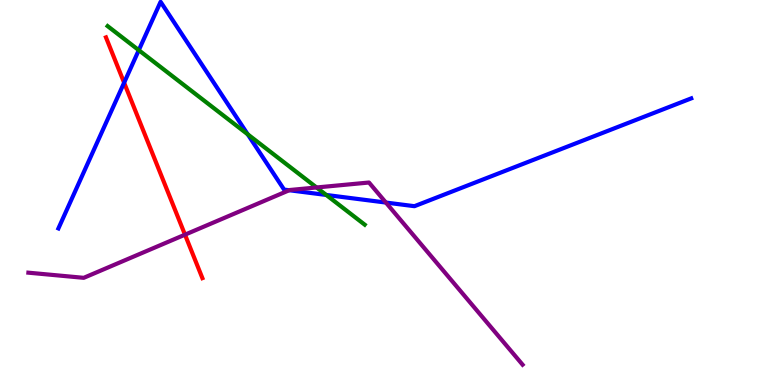[{'lines': ['blue', 'red'], 'intersections': [{'x': 1.6, 'y': 7.85}]}, {'lines': ['green', 'red'], 'intersections': []}, {'lines': ['purple', 'red'], 'intersections': [{'x': 2.39, 'y': 3.9}]}, {'lines': ['blue', 'green'], 'intersections': [{'x': 1.79, 'y': 8.7}, {'x': 3.2, 'y': 6.51}, {'x': 4.21, 'y': 4.94}]}, {'lines': ['blue', 'purple'], 'intersections': [{'x': 3.73, 'y': 5.06}, {'x': 4.98, 'y': 4.74}]}, {'lines': ['green', 'purple'], 'intersections': [{'x': 4.08, 'y': 5.13}]}]